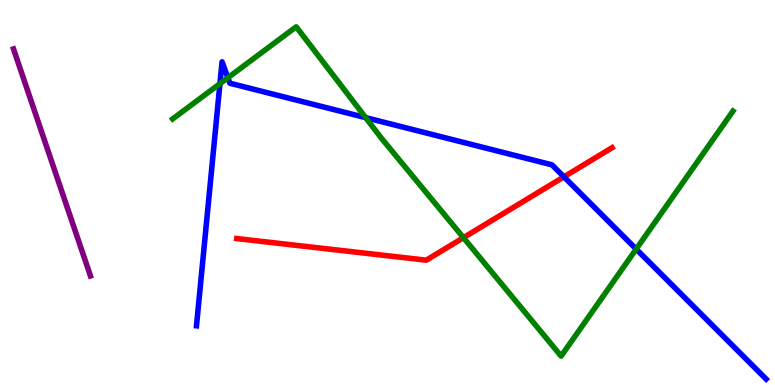[{'lines': ['blue', 'red'], 'intersections': [{'x': 7.28, 'y': 5.41}]}, {'lines': ['green', 'red'], 'intersections': [{'x': 5.98, 'y': 3.83}]}, {'lines': ['purple', 'red'], 'intersections': []}, {'lines': ['blue', 'green'], 'intersections': [{'x': 2.84, 'y': 7.83}, {'x': 2.94, 'y': 7.98}, {'x': 4.72, 'y': 6.94}, {'x': 8.21, 'y': 3.53}]}, {'lines': ['blue', 'purple'], 'intersections': []}, {'lines': ['green', 'purple'], 'intersections': []}]